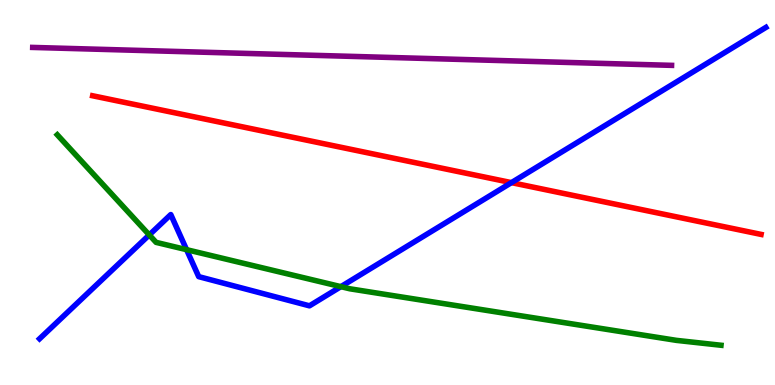[{'lines': ['blue', 'red'], 'intersections': [{'x': 6.6, 'y': 5.26}]}, {'lines': ['green', 'red'], 'intersections': []}, {'lines': ['purple', 'red'], 'intersections': []}, {'lines': ['blue', 'green'], 'intersections': [{'x': 1.93, 'y': 3.9}, {'x': 2.41, 'y': 3.51}, {'x': 4.4, 'y': 2.55}]}, {'lines': ['blue', 'purple'], 'intersections': []}, {'lines': ['green', 'purple'], 'intersections': []}]